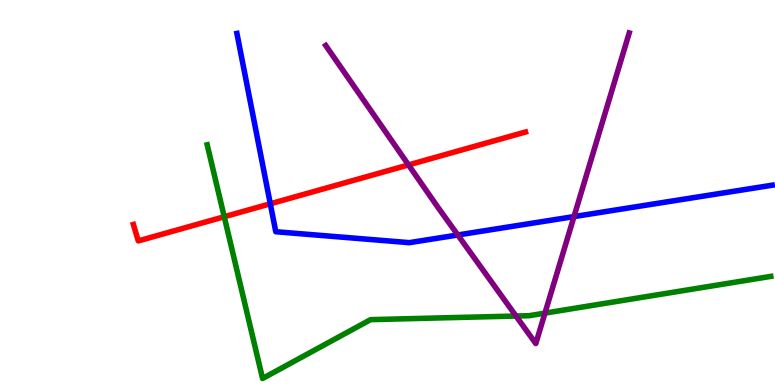[{'lines': ['blue', 'red'], 'intersections': [{'x': 3.49, 'y': 4.71}]}, {'lines': ['green', 'red'], 'intersections': [{'x': 2.89, 'y': 4.37}]}, {'lines': ['purple', 'red'], 'intersections': [{'x': 5.27, 'y': 5.72}]}, {'lines': ['blue', 'green'], 'intersections': []}, {'lines': ['blue', 'purple'], 'intersections': [{'x': 5.91, 'y': 3.9}, {'x': 7.41, 'y': 4.37}]}, {'lines': ['green', 'purple'], 'intersections': [{'x': 6.66, 'y': 1.79}, {'x': 7.03, 'y': 1.87}]}]